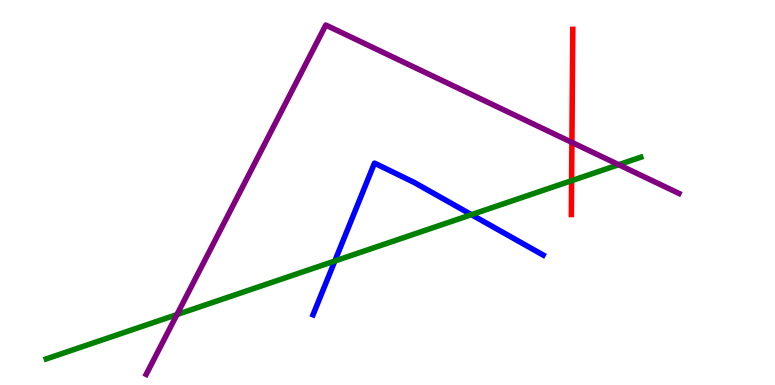[{'lines': ['blue', 'red'], 'intersections': []}, {'lines': ['green', 'red'], 'intersections': [{'x': 7.38, 'y': 5.31}]}, {'lines': ['purple', 'red'], 'intersections': [{'x': 7.38, 'y': 6.3}]}, {'lines': ['blue', 'green'], 'intersections': [{'x': 4.32, 'y': 3.22}, {'x': 6.08, 'y': 4.42}]}, {'lines': ['blue', 'purple'], 'intersections': []}, {'lines': ['green', 'purple'], 'intersections': [{'x': 2.28, 'y': 1.83}, {'x': 7.98, 'y': 5.72}]}]